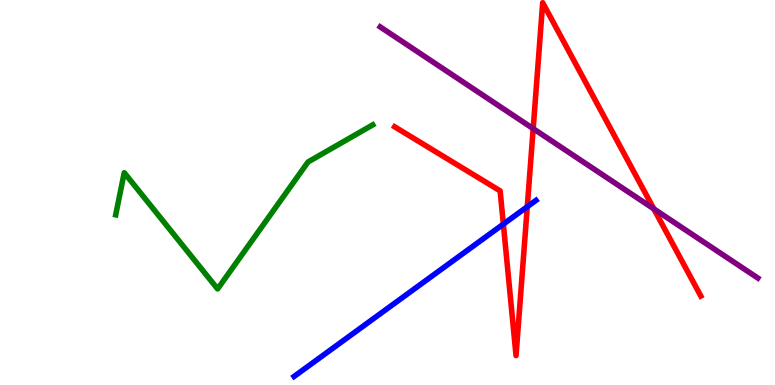[{'lines': ['blue', 'red'], 'intersections': [{'x': 6.49, 'y': 4.18}, {'x': 6.8, 'y': 4.63}]}, {'lines': ['green', 'red'], 'intersections': []}, {'lines': ['purple', 'red'], 'intersections': [{'x': 6.88, 'y': 6.66}, {'x': 8.44, 'y': 4.57}]}, {'lines': ['blue', 'green'], 'intersections': []}, {'lines': ['blue', 'purple'], 'intersections': []}, {'lines': ['green', 'purple'], 'intersections': []}]